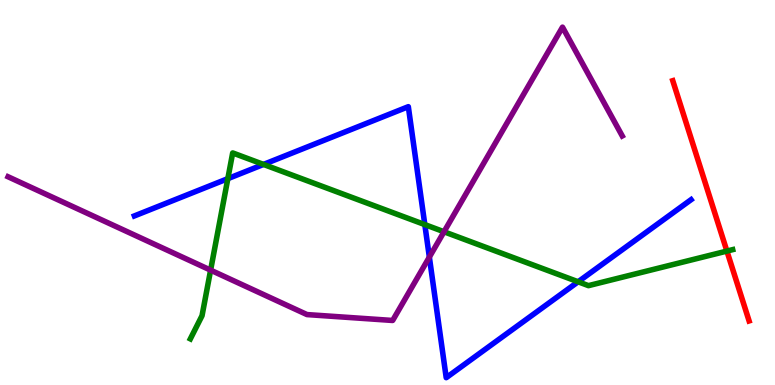[{'lines': ['blue', 'red'], 'intersections': []}, {'lines': ['green', 'red'], 'intersections': [{'x': 9.38, 'y': 3.48}]}, {'lines': ['purple', 'red'], 'intersections': []}, {'lines': ['blue', 'green'], 'intersections': [{'x': 2.94, 'y': 5.36}, {'x': 3.4, 'y': 5.73}, {'x': 5.48, 'y': 4.17}, {'x': 7.46, 'y': 2.68}]}, {'lines': ['blue', 'purple'], 'intersections': [{'x': 5.54, 'y': 3.32}]}, {'lines': ['green', 'purple'], 'intersections': [{'x': 2.72, 'y': 2.98}, {'x': 5.73, 'y': 3.98}]}]